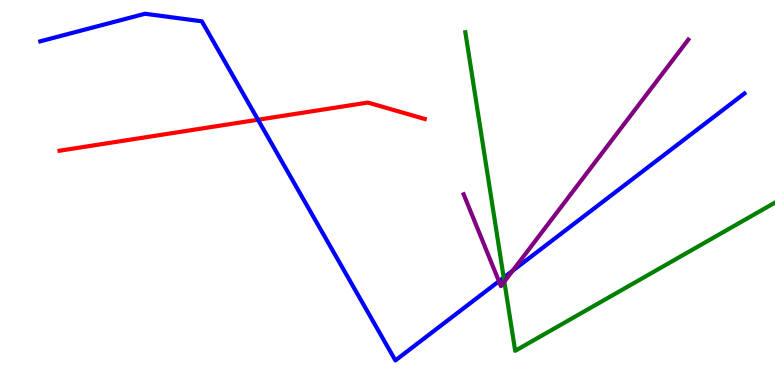[{'lines': ['blue', 'red'], 'intersections': [{'x': 3.33, 'y': 6.89}]}, {'lines': ['green', 'red'], 'intersections': []}, {'lines': ['purple', 'red'], 'intersections': []}, {'lines': ['blue', 'green'], 'intersections': [{'x': 6.5, 'y': 2.79}]}, {'lines': ['blue', 'purple'], 'intersections': [{'x': 6.44, 'y': 2.7}, {'x': 6.61, 'y': 2.97}]}, {'lines': ['green', 'purple'], 'intersections': [{'x': 6.51, 'y': 2.68}]}]